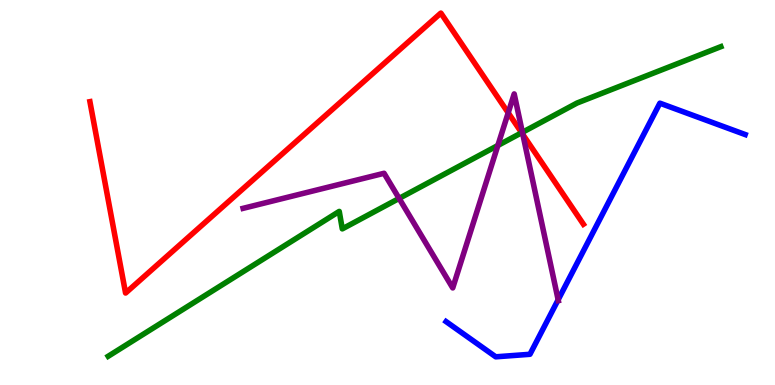[{'lines': ['blue', 'red'], 'intersections': []}, {'lines': ['green', 'red'], 'intersections': [{'x': 6.73, 'y': 6.55}]}, {'lines': ['purple', 'red'], 'intersections': [{'x': 6.56, 'y': 7.07}, {'x': 6.75, 'y': 6.5}]}, {'lines': ['blue', 'green'], 'intersections': []}, {'lines': ['blue', 'purple'], 'intersections': [{'x': 7.2, 'y': 2.21}]}, {'lines': ['green', 'purple'], 'intersections': [{'x': 5.15, 'y': 4.85}, {'x': 6.42, 'y': 6.22}, {'x': 6.74, 'y': 6.56}]}]